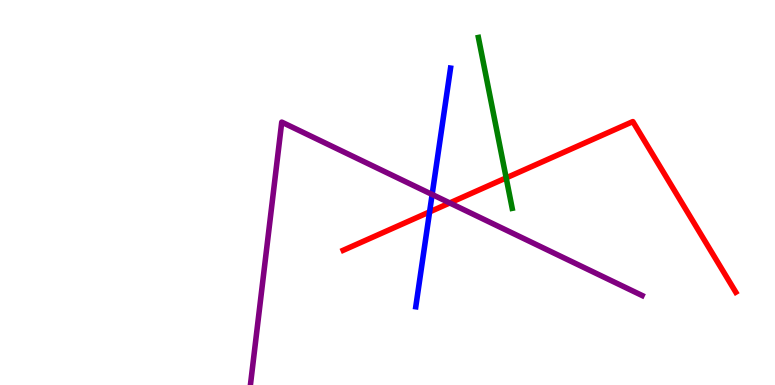[{'lines': ['blue', 'red'], 'intersections': [{'x': 5.54, 'y': 4.5}]}, {'lines': ['green', 'red'], 'intersections': [{'x': 6.53, 'y': 5.38}]}, {'lines': ['purple', 'red'], 'intersections': [{'x': 5.8, 'y': 4.73}]}, {'lines': ['blue', 'green'], 'intersections': []}, {'lines': ['blue', 'purple'], 'intersections': [{'x': 5.58, 'y': 4.95}]}, {'lines': ['green', 'purple'], 'intersections': []}]